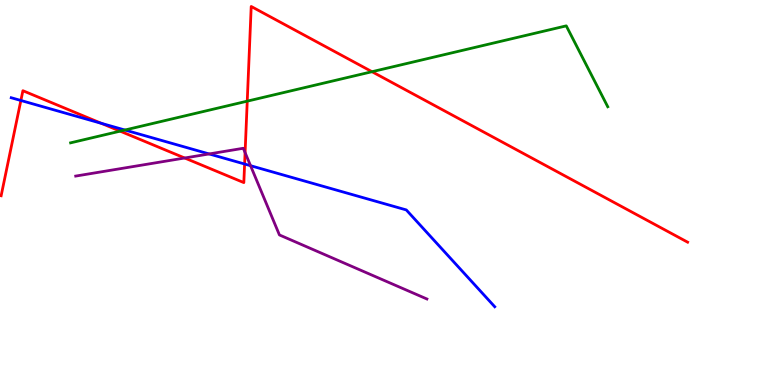[{'lines': ['blue', 'red'], 'intersections': [{'x': 0.269, 'y': 7.39}, {'x': 1.31, 'y': 6.8}, {'x': 3.16, 'y': 5.74}]}, {'lines': ['green', 'red'], 'intersections': [{'x': 1.55, 'y': 6.59}, {'x': 3.19, 'y': 7.37}, {'x': 4.8, 'y': 8.14}]}, {'lines': ['purple', 'red'], 'intersections': [{'x': 2.38, 'y': 5.9}, {'x': 3.16, 'y': 6.04}]}, {'lines': ['blue', 'green'], 'intersections': [{'x': 1.61, 'y': 6.62}]}, {'lines': ['blue', 'purple'], 'intersections': [{'x': 2.7, 'y': 6.0}, {'x': 3.23, 'y': 5.7}]}, {'lines': ['green', 'purple'], 'intersections': []}]